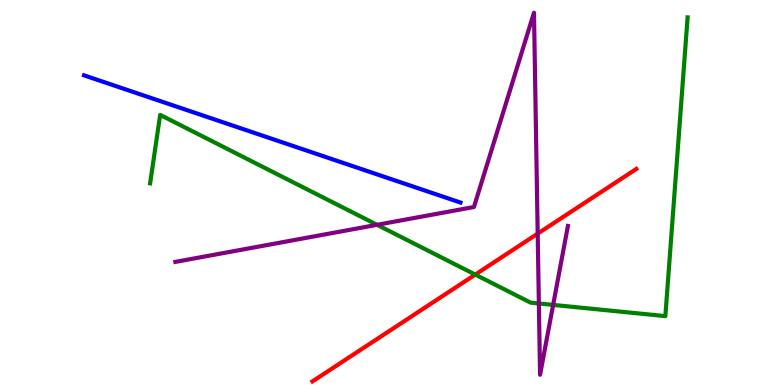[{'lines': ['blue', 'red'], 'intersections': []}, {'lines': ['green', 'red'], 'intersections': [{'x': 6.13, 'y': 2.87}]}, {'lines': ['purple', 'red'], 'intersections': [{'x': 6.94, 'y': 3.93}]}, {'lines': ['blue', 'green'], 'intersections': []}, {'lines': ['blue', 'purple'], 'intersections': []}, {'lines': ['green', 'purple'], 'intersections': [{'x': 4.87, 'y': 4.16}, {'x': 6.95, 'y': 2.12}, {'x': 7.14, 'y': 2.08}]}]